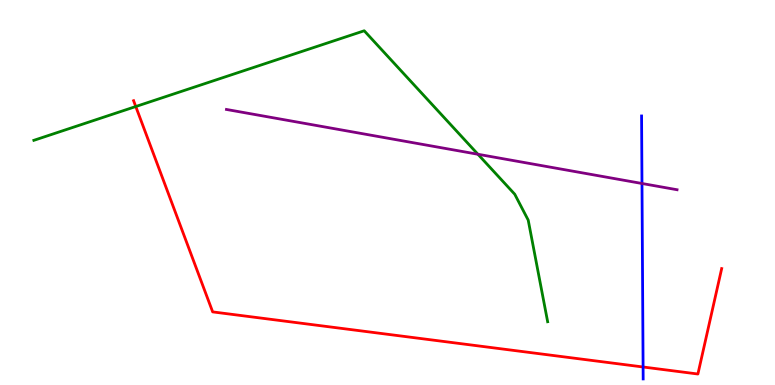[{'lines': ['blue', 'red'], 'intersections': [{'x': 8.3, 'y': 0.468}]}, {'lines': ['green', 'red'], 'intersections': [{'x': 1.75, 'y': 7.23}]}, {'lines': ['purple', 'red'], 'intersections': []}, {'lines': ['blue', 'green'], 'intersections': []}, {'lines': ['blue', 'purple'], 'intersections': [{'x': 8.28, 'y': 5.23}]}, {'lines': ['green', 'purple'], 'intersections': [{'x': 6.17, 'y': 5.99}]}]